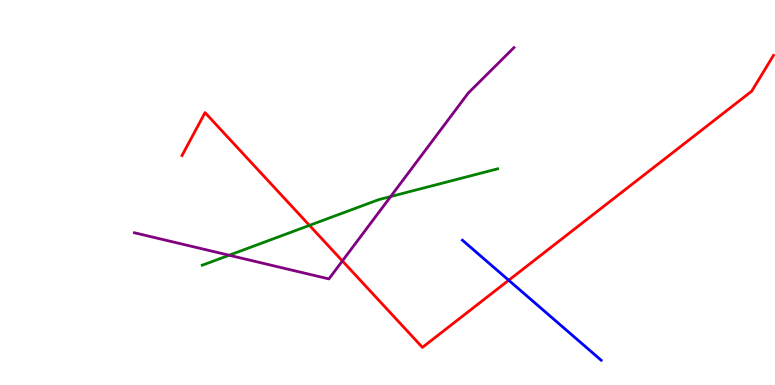[{'lines': ['blue', 'red'], 'intersections': [{'x': 6.56, 'y': 2.72}]}, {'lines': ['green', 'red'], 'intersections': [{'x': 3.99, 'y': 4.15}]}, {'lines': ['purple', 'red'], 'intersections': [{'x': 4.42, 'y': 3.22}]}, {'lines': ['blue', 'green'], 'intersections': []}, {'lines': ['blue', 'purple'], 'intersections': []}, {'lines': ['green', 'purple'], 'intersections': [{'x': 2.96, 'y': 3.37}, {'x': 5.04, 'y': 4.89}]}]